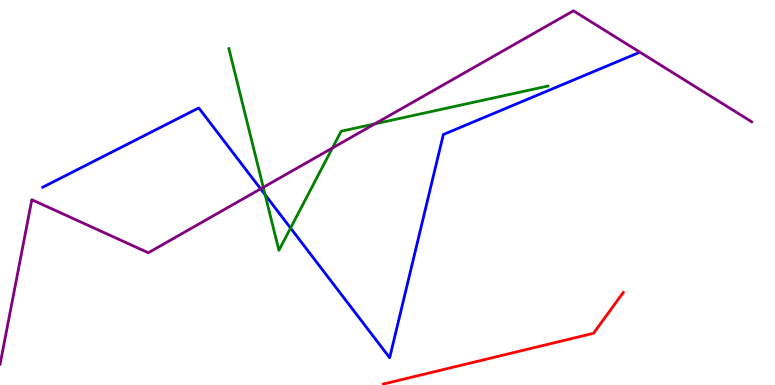[{'lines': ['blue', 'red'], 'intersections': []}, {'lines': ['green', 'red'], 'intersections': []}, {'lines': ['purple', 'red'], 'intersections': []}, {'lines': ['blue', 'green'], 'intersections': [{'x': 3.42, 'y': 4.94}, {'x': 3.75, 'y': 4.08}]}, {'lines': ['blue', 'purple'], 'intersections': [{'x': 3.36, 'y': 5.09}]}, {'lines': ['green', 'purple'], 'intersections': [{'x': 3.4, 'y': 5.13}, {'x': 4.29, 'y': 6.16}, {'x': 4.84, 'y': 6.78}]}]